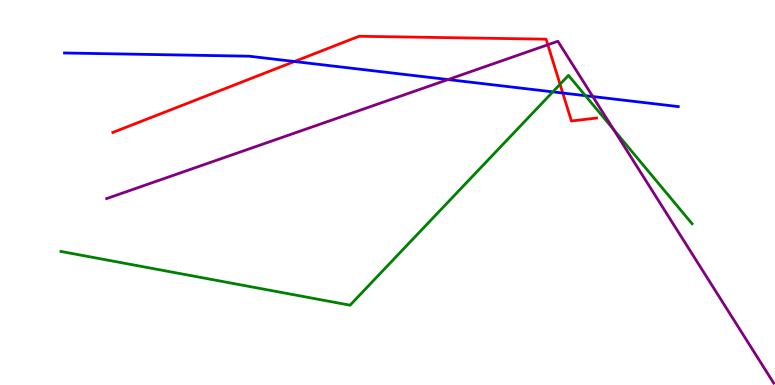[{'lines': ['blue', 'red'], 'intersections': [{'x': 3.8, 'y': 8.4}, {'x': 7.26, 'y': 7.58}]}, {'lines': ['green', 'red'], 'intersections': [{'x': 7.23, 'y': 7.81}]}, {'lines': ['purple', 'red'], 'intersections': [{'x': 7.07, 'y': 8.84}]}, {'lines': ['blue', 'green'], 'intersections': [{'x': 7.13, 'y': 7.61}, {'x': 7.55, 'y': 7.51}]}, {'lines': ['blue', 'purple'], 'intersections': [{'x': 5.78, 'y': 7.93}, {'x': 7.65, 'y': 7.49}]}, {'lines': ['green', 'purple'], 'intersections': [{'x': 7.92, 'y': 6.63}]}]